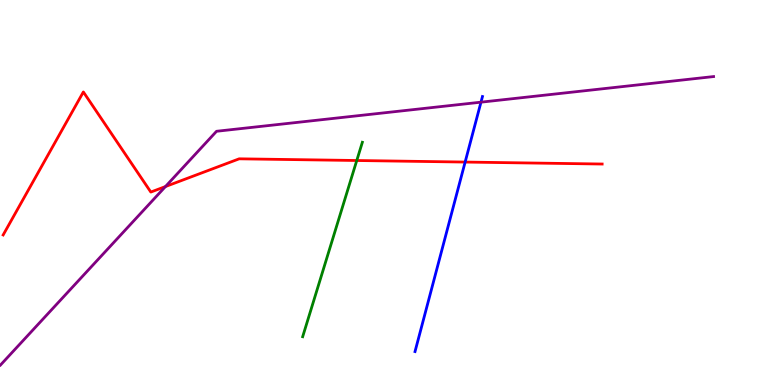[{'lines': ['blue', 'red'], 'intersections': [{'x': 6.0, 'y': 5.79}]}, {'lines': ['green', 'red'], 'intersections': [{'x': 4.6, 'y': 5.83}]}, {'lines': ['purple', 'red'], 'intersections': [{'x': 2.13, 'y': 5.15}]}, {'lines': ['blue', 'green'], 'intersections': []}, {'lines': ['blue', 'purple'], 'intersections': [{'x': 6.21, 'y': 7.35}]}, {'lines': ['green', 'purple'], 'intersections': []}]